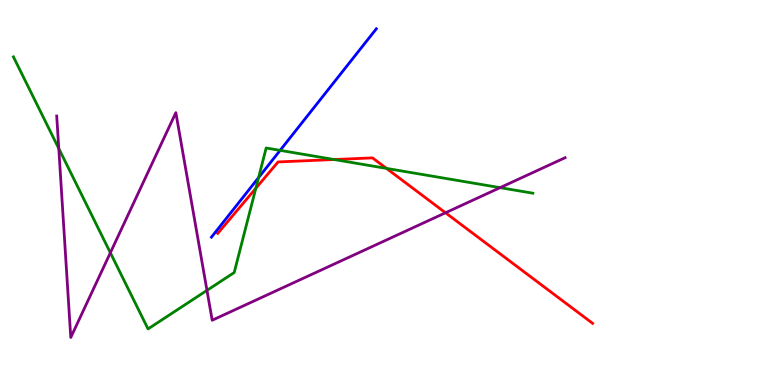[{'lines': ['blue', 'red'], 'intersections': []}, {'lines': ['green', 'red'], 'intersections': [{'x': 3.3, 'y': 5.11}, {'x': 4.31, 'y': 5.86}, {'x': 4.99, 'y': 5.63}]}, {'lines': ['purple', 'red'], 'intersections': [{'x': 5.75, 'y': 4.47}]}, {'lines': ['blue', 'green'], 'intersections': [{'x': 3.34, 'y': 5.39}, {'x': 3.61, 'y': 6.09}]}, {'lines': ['blue', 'purple'], 'intersections': []}, {'lines': ['green', 'purple'], 'intersections': [{'x': 0.758, 'y': 6.14}, {'x': 1.42, 'y': 3.43}, {'x': 2.67, 'y': 2.46}, {'x': 6.45, 'y': 5.13}]}]